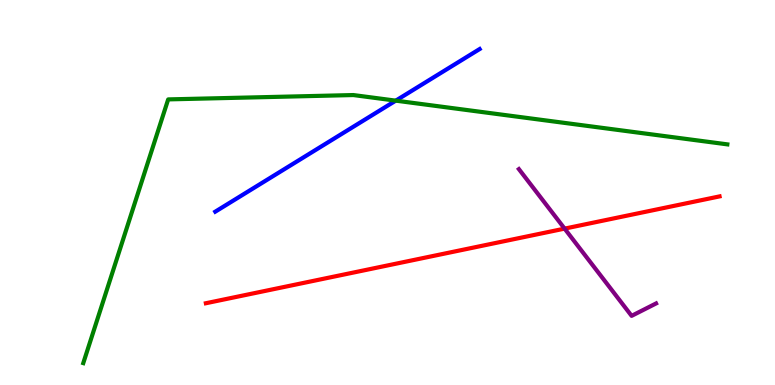[{'lines': ['blue', 'red'], 'intersections': []}, {'lines': ['green', 'red'], 'intersections': []}, {'lines': ['purple', 'red'], 'intersections': [{'x': 7.29, 'y': 4.06}]}, {'lines': ['blue', 'green'], 'intersections': [{'x': 5.11, 'y': 7.39}]}, {'lines': ['blue', 'purple'], 'intersections': []}, {'lines': ['green', 'purple'], 'intersections': []}]